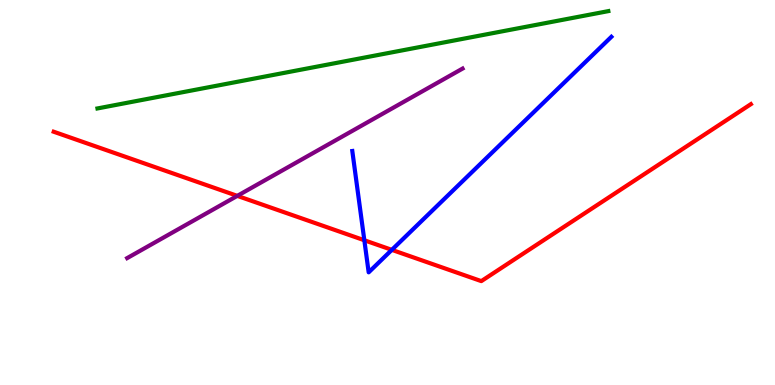[{'lines': ['blue', 'red'], 'intersections': [{'x': 4.7, 'y': 3.76}, {'x': 5.06, 'y': 3.51}]}, {'lines': ['green', 'red'], 'intersections': []}, {'lines': ['purple', 'red'], 'intersections': [{'x': 3.06, 'y': 4.91}]}, {'lines': ['blue', 'green'], 'intersections': []}, {'lines': ['blue', 'purple'], 'intersections': []}, {'lines': ['green', 'purple'], 'intersections': []}]